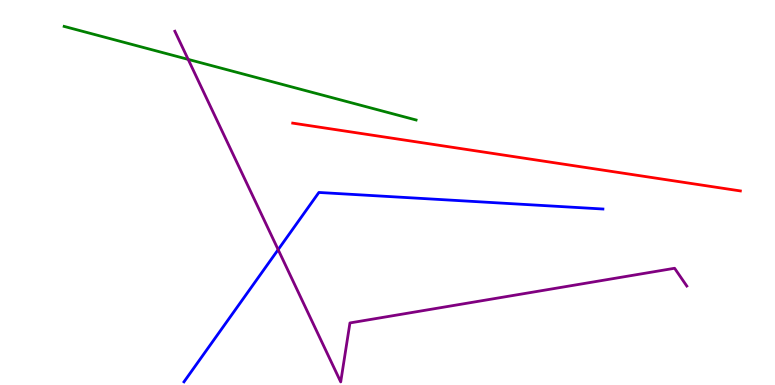[{'lines': ['blue', 'red'], 'intersections': []}, {'lines': ['green', 'red'], 'intersections': []}, {'lines': ['purple', 'red'], 'intersections': []}, {'lines': ['blue', 'green'], 'intersections': []}, {'lines': ['blue', 'purple'], 'intersections': [{'x': 3.59, 'y': 3.52}]}, {'lines': ['green', 'purple'], 'intersections': [{'x': 2.43, 'y': 8.46}]}]